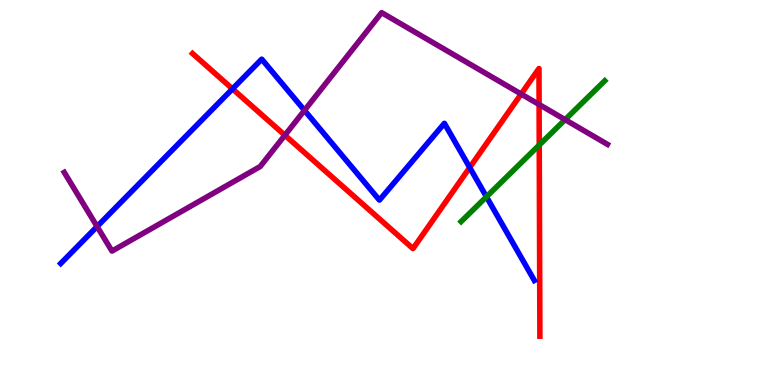[{'lines': ['blue', 'red'], 'intersections': [{'x': 3.0, 'y': 7.69}, {'x': 6.06, 'y': 5.65}]}, {'lines': ['green', 'red'], 'intersections': [{'x': 6.96, 'y': 6.23}]}, {'lines': ['purple', 'red'], 'intersections': [{'x': 3.68, 'y': 6.49}, {'x': 6.72, 'y': 7.56}, {'x': 6.96, 'y': 7.29}]}, {'lines': ['blue', 'green'], 'intersections': [{'x': 6.28, 'y': 4.89}]}, {'lines': ['blue', 'purple'], 'intersections': [{'x': 1.25, 'y': 4.12}, {'x': 3.93, 'y': 7.13}]}, {'lines': ['green', 'purple'], 'intersections': [{'x': 7.29, 'y': 6.89}]}]